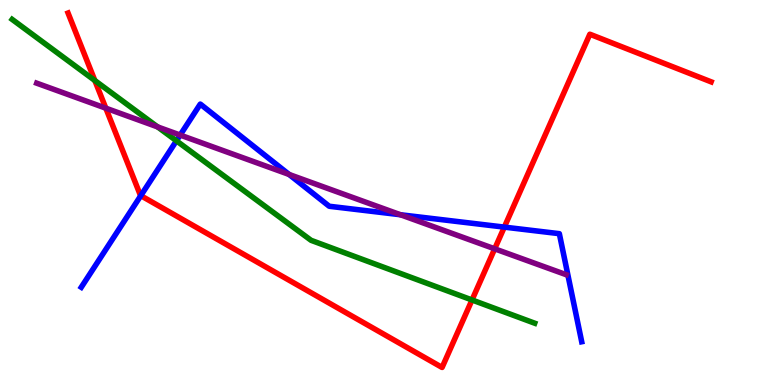[{'lines': ['blue', 'red'], 'intersections': [{'x': 1.82, 'y': 4.92}, {'x': 6.51, 'y': 4.1}]}, {'lines': ['green', 'red'], 'intersections': [{'x': 1.22, 'y': 7.91}, {'x': 6.09, 'y': 2.21}]}, {'lines': ['purple', 'red'], 'intersections': [{'x': 1.37, 'y': 7.19}, {'x': 6.38, 'y': 3.54}]}, {'lines': ['blue', 'green'], 'intersections': [{'x': 2.28, 'y': 6.34}]}, {'lines': ['blue', 'purple'], 'intersections': [{'x': 2.32, 'y': 6.49}, {'x': 3.73, 'y': 5.47}, {'x': 5.17, 'y': 4.42}]}, {'lines': ['green', 'purple'], 'intersections': [{'x': 2.03, 'y': 6.7}]}]